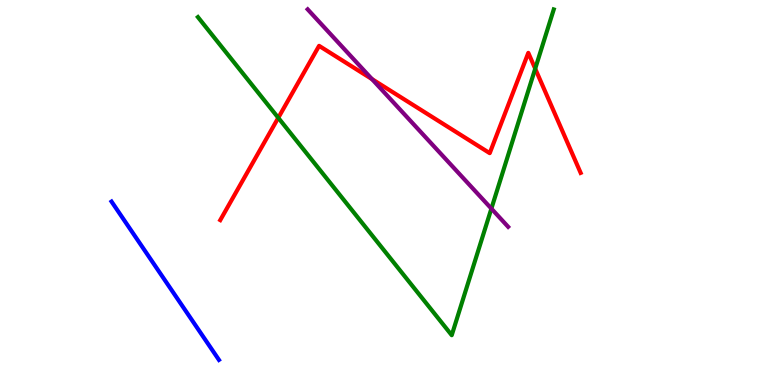[{'lines': ['blue', 'red'], 'intersections': []}, {'lines': ['green', 'red'], 'intersections': [{'x': 3.59, 'y': 6.94}, {'x': 6.91, 'y': 8.22}]}, {'lines': ['purple', 'red'], 'intersections': [{'x': 4.8, 'y': 7.95}]}, {'lines': ['blue', 'green'], 'intersections': []}, {'lines': ['blue', 'purple'], 'intersections': []}, {'lines': ['green', 'purple'], 'intersections': [{'x': 6.34, 'y': 4.58}]}]